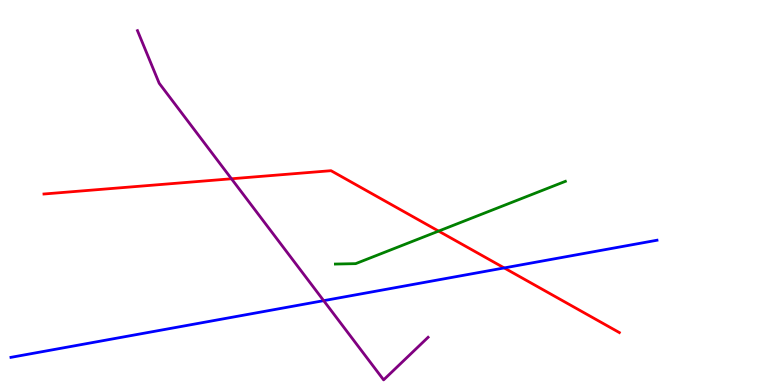[{'lines': ['blue', 'red'], 'intersections': [{'x': 6.51, 'y': 3.04}]}, {'lines': ['green', 'red'], 'intersections': [{'x': 5.66, 'y': 4.0}]}, {'lines': ['purple', 'red'], 'intersections': [{'x': 2.99, 'y': 5.36}]}, {'lines': ['blue', 'green'], 'intersections': []}, {'lines': ['blue', 'purple'], 'intersections': [{'x': 4.18, 'y': 2.19}]}, {'lines': ['green', 'purple'], 'intersections': []}]